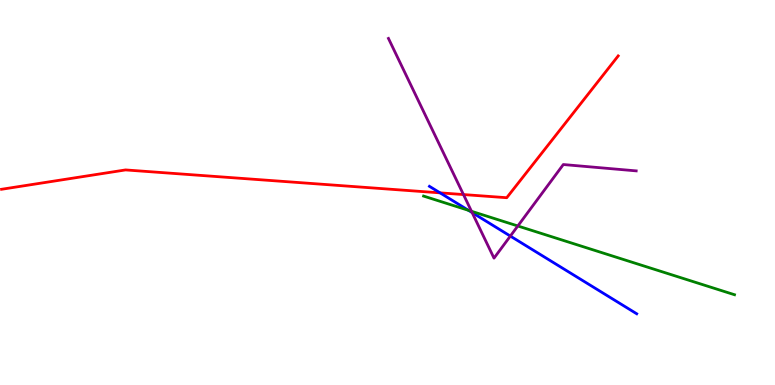[{'lines': ['blue', 'red'], 'intersections': [{'x': 5.68, 'y': 4.99}]}, {'lines': ['green', 'red'], 'intersections': []}, {'lines': ['purple', 'red'], 'intersections': [{'x': 5.98, 'y': 4.95}]}, {'lines': ['blue', 'green'], 'intersections': [{'x': 6.04, 'y': 4.54}]}, {'lines': ['blue', 'purple'], 'intersections': [{'x': 6.09, 'y': 4.48}, {'x': 6.59, 'y': 3.87}]}, {'lines': ['green', 'purple'], 'intersections': [{'x': 6.08, 'y': 4.51}, {'x': 6.68, 'y': 4.13}]}]